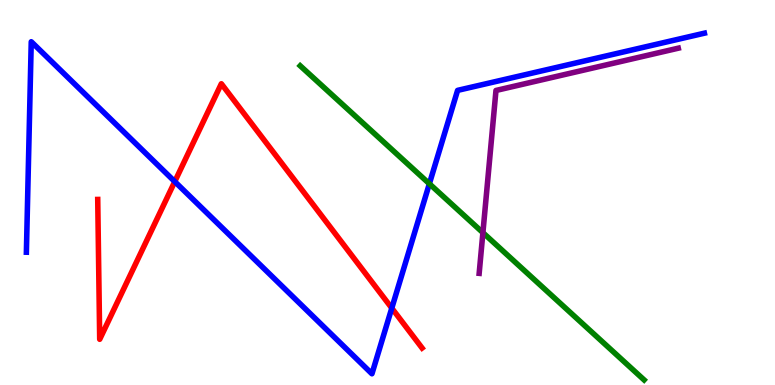[{'lines': ['blue', 'red'], 'intersections': [{'x': 2.26, 'y': 5.28}, {'x': 5.06, 'y': 2.0}]}, {'lines': ['green', 'red'], 'intersections': []}, {'lines': ['purple', 'red'], 'intersections': []}, {'lines': ['blue', 'green'], 'intersections': [{'x': 5.54, 'y': 5.23}]}, {'lines': ['blue', 'purple'], 'intersections': []}, {'lines': ['green', 'purple'], 'intersections': [{'x': 6.23, 'y': 3.96}]}]